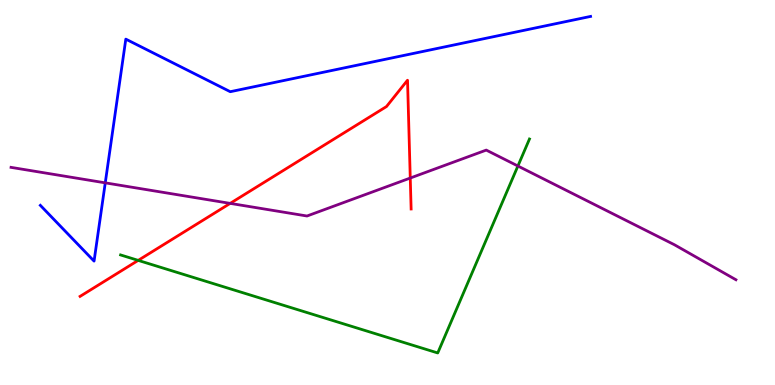[{'lines': ['blue', 'red'], 'intersections': []}, {'lines': ['green', 'red'], 'intersections': [{'x': 1.78, 'y': 3.24}]}, {'lines': ['purple', 'red'], 'intersections': [{'x': 2.97, 'y': 4.72}, {'x': 5.29, 'y': 5.38}]}, {'lines': ['blue', 'green'], 'intersections': []}, {'lines': ['blue', 'purple'], 'intersections': [{'x': 1.36, 'y': 5.25}]}, {'lines': ['green', 'purple'], 'intersections': [{'x': 6.68, 'y': 5.69}]}]